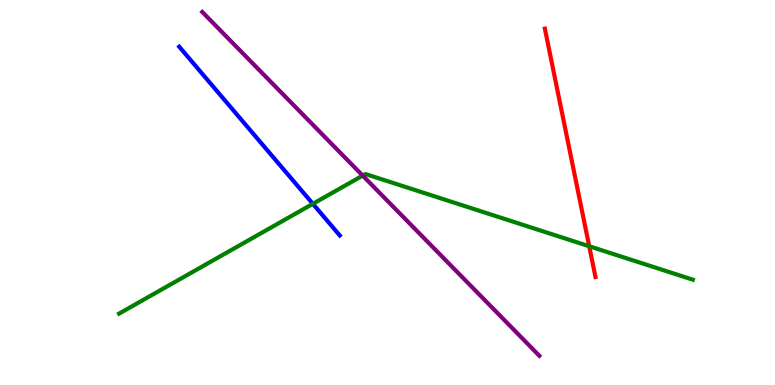[{'lines': ['blue', 'red'], 'intersections': []}, {'lines': ['green', 'red'], 'intersections': [{'x': 7.6, 'y': 3.6}]}, {'lines': ['purple', 'red'], 'intersections': []}, {'lines': ['blue', 'green'], 'intersections': [{'x': 4.04, 'y': 4.71}]}, {'lines': ['blue', 'purple'], 'intersections': []}, {'lines': ['green', 'purple'], 'intersections': [{'x': 4.68, 'y': 5.44}]}]